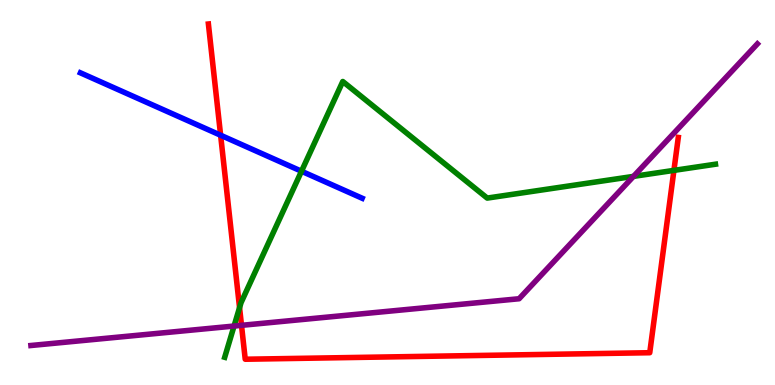[{'lines': ['blue', 'red'], 'intersections': [{'x': 2.85, 'y': 6.49}]}, {'lines': ['green', 'red'], 'intersections': [{'x': 3.09, 'y': 2.01}, {'x': 8.7, 'y': 5.57}]}, {'lines': ['purple', 'red'], 'intersections': [{'x': 3.12, 'y': 1.55}]}, {'lines': ['blue', 'green'], 'intersections': [{'x': 3.89, 'y': 5.55}]}, {'lines': ['blue', 'purple'], 'intersections': []}, {'lines': ['green', 'purple'], 'intersections': [{'x': 3.02, 'y': 1.53}, {'x': 8.17, 'y': 5.42}]}]